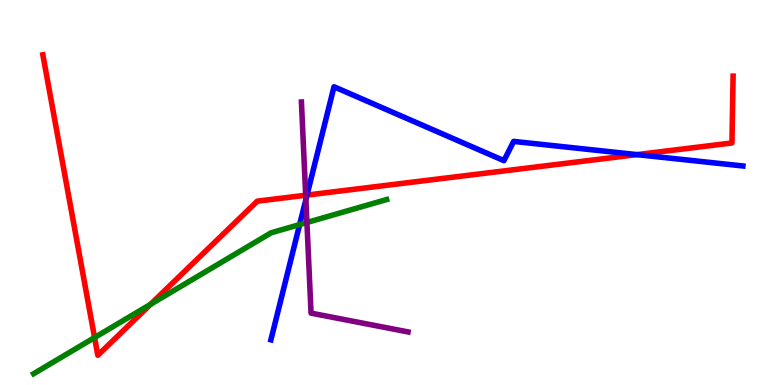[{'lines': ['blue', 'red'], 'intersections': [{'x': 3.96, 'y': 4.93}, {'x': 8.22, 'y': 5.98}]}, {'lines': ['green', 'red'], 'intersections': [{'x': 1.22, 'y': 1.23}, {'x': 1.94, 'y': 2.09}]}, {'lines': ['purple', 'red'], 'intersections': [{'x': 3.94, 'y': 4.93}]}, {'lines': ['blue', 'green'], 'intersections': [{'x': 3.87, 'y': 4.17}]}, {'lines': ['blue', 'purple'], 'intersections': [{'x': 3.95, 'y': 4.82}]}, {'lines': ['green', 'purple'], 'intersections': [{'x': 3.96, 'y': 4.22}]}]